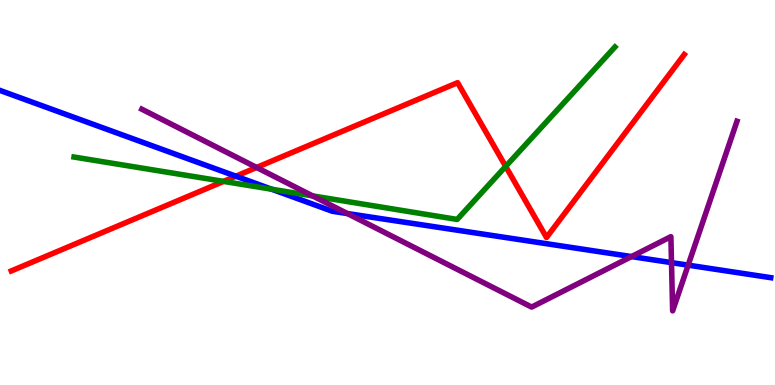[{'lines': ['blue', 'red'], 'intersections': [{'x': 3.04, 'y': 5.42}]}, {'lines': ['green', 'red'], 'intersections': [{'x': 2.88, 'y': 5.29}, {'x': 6.52, 'y': 5.68}]}, {'lines': ['purple', 'red'], 'intersections': [{'x': 3.31, 'y': 5.65}]}, {'lines': ['blue', 'green'], 'intersections': [{'x': 3.51, 'y': 5.08}]}, {'lines': ['blue', 'purple'], 'intersections': [{'x': 4.48, 'y': 4.45}, {'x': 8.15, 'y': 3.34}, {'x': 8.66, 'y': 3.18}, {'x': 8.88, 'y': 3.11}]}, {'lines': ['green', 'purple'], 'intersections': [{'x': 4.03, 'y': 4.91}]}]